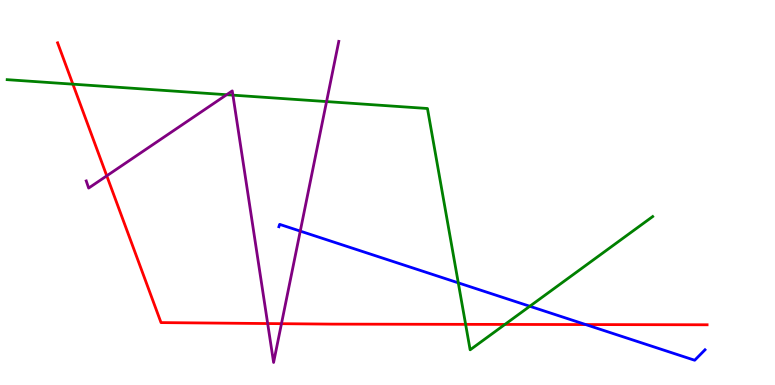[{'lines': ['blue', 'red'], 'intersections': [{'x': 7.56, 'y': 1.57}]}, {'lines': ['green', 'red'], 'intersections': [{'x': 0.94, 'y': 7.81}, {'x': 6.01, 'y': 1.58}, {'x': 6.52, 'y': 1.57}]}, {'lines': ['purple', 'red'], 'intersections': [{'x': 1.38, 'y': 5.43}, {'x': 3.45, 'y': 1.6}, {'x': 3.63, 'y': 1.59}]}, {'lines': ['blue', 'green'], 'intersections': [{'x': 5.91, 'y': 2.65}, {'x': 6.84, 'y': 2.05}]}, {'lines': ['blue', 'purple'], 'intersections': [{'x': 3.87, 'y': 4.0}]}, {'lines': ['green', 'purple'], 'intersections': [{'x': 2.92, 'y': 7.54}, {'x': 3.01, 'y': 7.53}, {'x': 4.21, 'y': 7.36}]}]